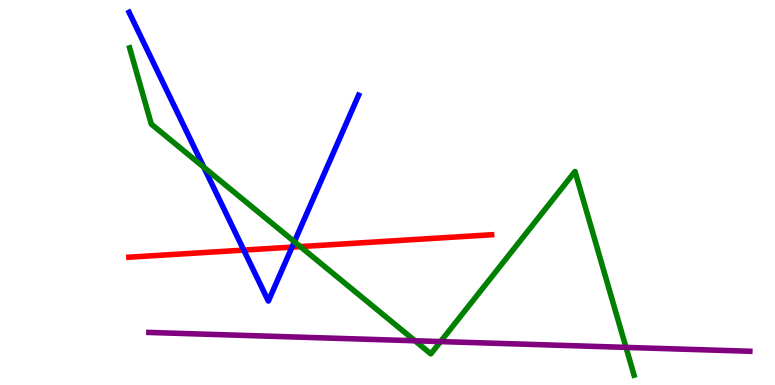[{'lines': ['blue', 'red'], 'intersections': [{'x': 3.15, 'y': 3.5}, {'x': 3.77, 'y': 3.58}]}, {'lines': ['green', 'red'], 'intersections': [{'x': 3.88, 'y': 3.59}]}, {'lines': ['purple', 'red'], 'intersections': []}, {'lines': ['blue', 'green'], 'intersections': [{'x': 2.63, 'y': 5.66}, {'x': 3.8, 'y': 3.72}]}, {'lines': ['blue', 'purple'], 'intersections': []}, {'lines': ['green', 'purple'], 'intersections': [{'x': 5.35, 'y': 1.15}, {'x': 5.68, 'y': 1.13}, {'x': 8.08, 'y': 0.977}]}]